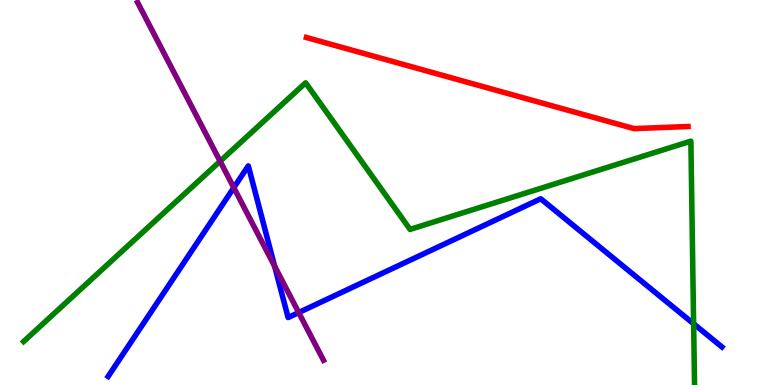[{'lines': ['blue', 'red'], 'intersections': []}, {'lines': ['green', 'red'], 'intersections': []}, {'lines': ['purple', 'red'], 'intersections': []}, {'lines': ['blue', 'green'], 'intersections': [{'x': 8.95, 'y': 1.59}]}, {'lines': ['blue', 'purple'], 'intersections': [{'x': 3.02, 'y': 5.13}, {'x': 3.54, 'y': 3.08}, {'x': 3.85, 'y': 1.88}]}, {'lines': ['green', 'purple'], 'intersections': [{'x': 2.84, 'y': 5.81}]}]